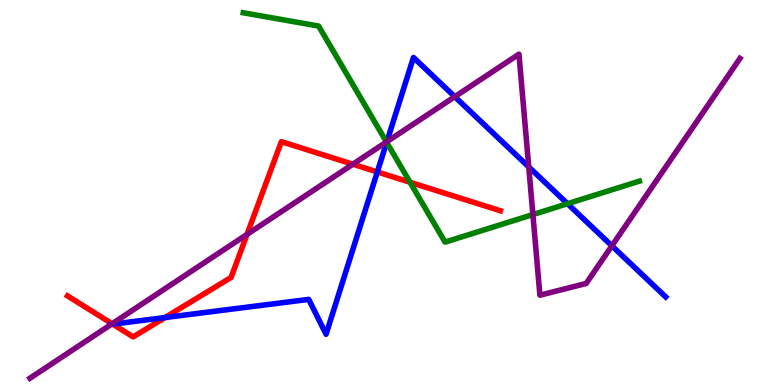[{'lines': ['blue', 'red'], 'intersections': [{'x': 1.45, 'y': 1.58}, {'x': 2.13, 'y': 1.75}, {'x': 4.87, 'y': 5.53}]}, {'lines': ['green', 'red'], 'intersections': [{'x': 5.29, 'y': 5.27}]}, {'lines': ['purple', 'red'], 'intersections': [{'x': 1.45, 'y': 1.59}, {'x': 3.19, 'y': 3.91}, {'x': 4.55, 'y': 5.73}]}, {'lines': ['blue', 'green'], 'intersections': [{'x': 4.99, 'y': 6.3}, {'x': 7.32, 'y': 4.71}]}, {'lines': ['blue', 'purple'], 'intersections': [{'x': 1.44, 'y': 1.58}, {'x': 4.99, 'y': 6.32}, {'x': 5.87, 'y': 7.49}, {'x': 6.82, 'y': 5.66}, {'x': 7.9, 'y': 3.61}]}, {'lines': ['green', 'purple'], 'intersections': [{'x': 4.99, 'y': 6.31}, {'x': 6.88, 'y': 4.43}]}]